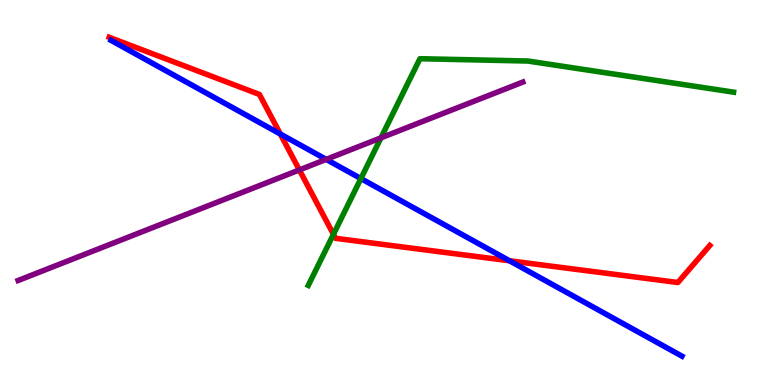[{'lines': ['blue', 'red'], 'intersections': [{'x': 3.62, 'y': 6.52}, {'x': 6.57, 'y': 3.23}]}, {'lines': ['green', 'red'], 'intersections': [{'x': 4.3, 'y': 3.91}]}, {'lines': ['purple', 'red'], 'intersections': [{'x': 3.86, 'y': 5.59}]}, {'lines': ['blue', 'green'], 'intersections': [{'x': 4.66, 'y': 5.36}]}, {'lines': ['blue', 'purple'], 'intersections': [{'x': 4.21, 'y': 5.86}]}, {'lines': ['green', 'purple'], 'intersections': [{'x': 4.92, 'y': 6.42}]}]